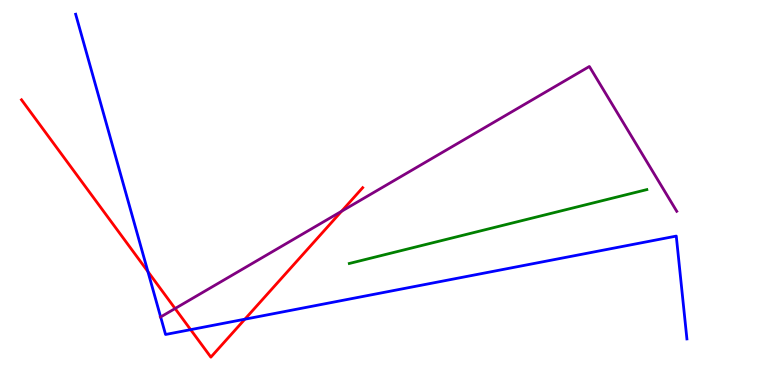[{'lines': ['blue', 'red'], 'intersections': [{'x': 1.91, 'y': 2.95}, {'x': 2.46, 'y': 1.44}, {'x': 3.16, 'y': 1.71}]}, {'lines': ['green', 'red'], 'intersections': []}, {'lines': ['purple', 'red'], 'intersections': [{'x': 2.26, 'y': 1.99}, {'x': 4.41, 'y': 4.51}]}, {'lines': ['blue', 'green'], 'intersections': []}, {'lines': ['blue', 'purple'], 'intersections': [{'x': 2.07, 'y': 1.77}]}, {'lines': ['green', 'purple'], 'intersections': []}]